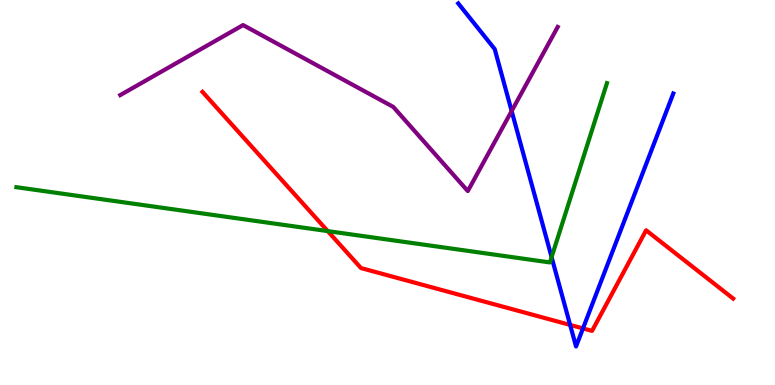[{'lines': ['blue', 'red'], 'intersections': [{'x': 7.36, 'y': 1.56}, {'x': 7.52, 'y': 1.47}]}, {'lines': ['green', 'red'], 'intersections': [{'x': 4.23, 'y': 4.0}]}, {'lines': ['purple', 'red'], 'intersections': []}, {'lines': ['blue', 'green'], 'intersections': [{'x': 7.12, 'y': 3.32}]}, {'lines': ['blue', 'purple'], 'intersections': [{'x': 6.6, 'y': 7.12}]}, {'lines': ['green', 'purple'], 'intersections': []}]